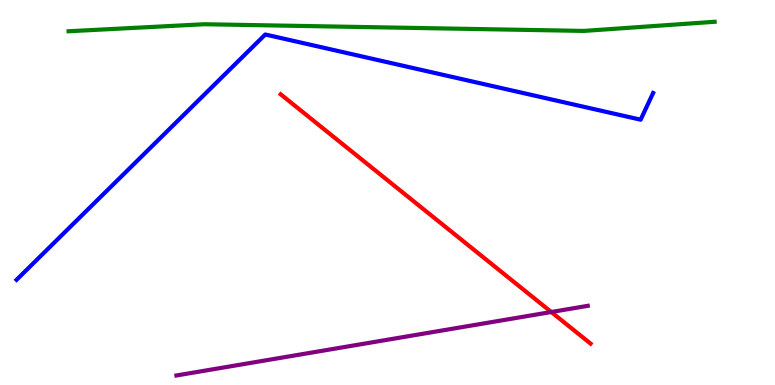[{'lines': ['blue', 'red'], 'intersections': []}, {'lines': ['green', 'red'], 'intersections': []}, {'lines': ['purple', 'red'], 'intersections': [{'x': 7.11, 'y': 1.9}]}, {'lines': ['blue', 'green'], 'intersections': []}, {'lines': ['blue', 'purple'], 'intersections': []}, {'lines': ['green', 'purple'], 'intersections': []}]